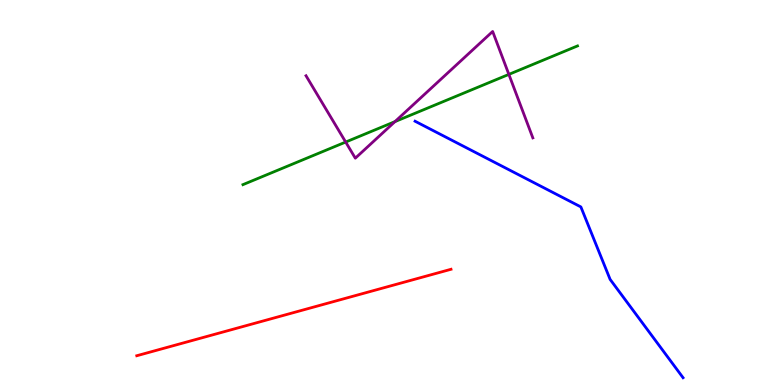[{'lines': ['blue', 'red'], 'intersections': []}, {'lines': ['green', 'red'], 'intersections': []}, {'lines': ['purple', 'red'], 'intersections': []}, {'lines': ['blue', 'green'], 'intersections': []}, {'lines': ['blue', 'purple'], 'intersections': []}, {'lines': ['green', 'purple'], 'intersections': [{'x': 4.46, 'y': 6.31}, {'x': 5.1, 'y': 6.84}, {'x': 6.57, 'y': 8.07}]}]